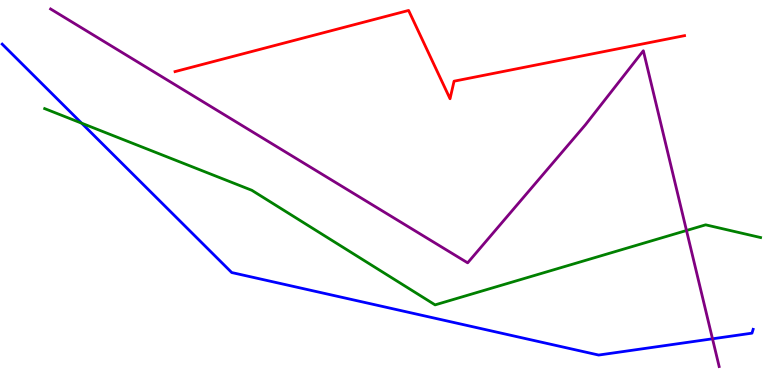[{'lines': ['blue', 'red'], 'intersections': []}, {'lines': ['green', 'red'], 'intersections': []}, {'lines': ['purple', 'red'], 'intersections': []}, {'lines': ['blue', 'green'], 'intersections': [{'x': 1.05, 'y': 6.8}]}, {'lines': ['blue', 'purple'], 'intersections': [{'x': 9.19, 'y': 1.2}]}, {'lines': ['green', 'purple'], 'intersections': [{'x': 8.86, 'y': 4.01}]}]